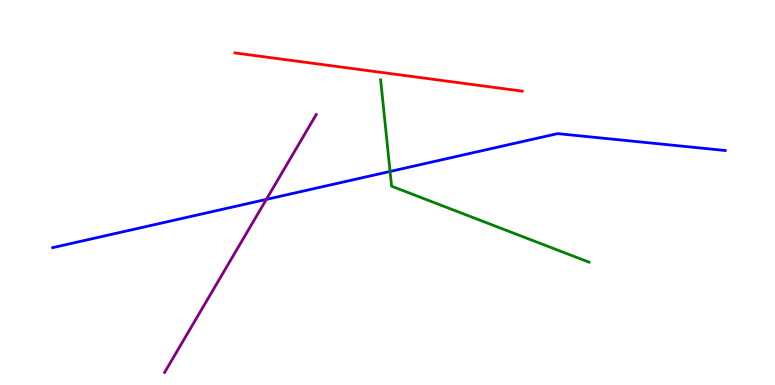[{'lines': ['blue', 'red'], 'intersections': []}, {'lines': ['green', 'red'], 'intersections': []}, {'lines': ['purple', 'red'], 'intersections': []}, {'lines': ['blue', 'green'], 'intersections': [{'x': 5.03, 'y': 5.55}]}, {'lines': ['blue', 'purple'], 'intersections': [{'x': 3.44, 'y': 4.82}]}, {'lines': ['green', 'purple'], 'intersections': []}]